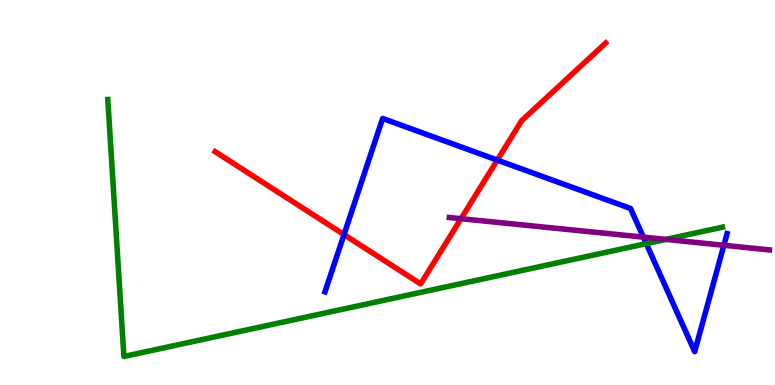[{'lines': ['blue', 'red'], 'intersections': [{'x': 4.44, 'y': 3.91}, {'x': 6.42, 'y': 5.84}]}, {'lines': ['green', 'red'], 'intersections': []}, {'lines': ['purple', 'red'], 'intersections': [{'x': 5.95, 'y': 4.32}]}, {'lines': ['blue', 'green'], 'intersections': [{'x': 8.34, 'y': 3.67}]}, {'lines': ['blue', 'purple'], 'intersections': [{'x': 8.3, 'y': 3.84}, {'x': 9.34, 'y': 3.63}]}, {'lines': ['green', 'purple'], 'intersections': [{'x': 8.59, 'y': 3.78}]}]